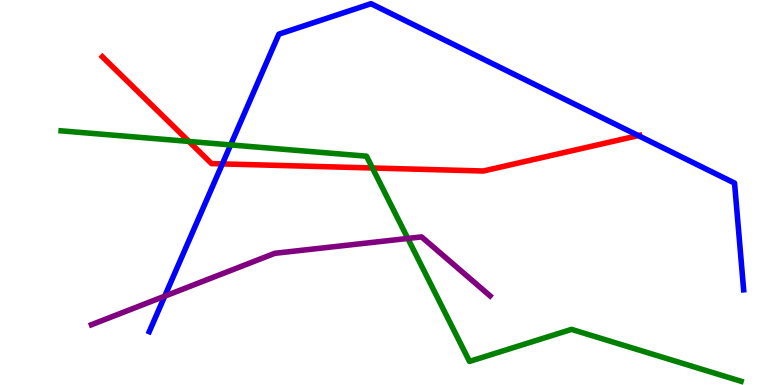[{'lines': ['blue', 'red'], 'intersections': [{'x': 2.87, 'y': 5.74}, {'x': 8.24, 'y': 6.48}]}, {'lines': ['green', 'red'], 'intersections': [{'x': 2.44, 'y': 6.33}, {'x': 4.81, 'y': 5.64}]}, {'lines': ['purple', 'red'], 'intersections': []}, {'lines': ['blue', 'green'], 'intersections': [{'x': 2.98, 'y': 6.24}]}, {'lines': ['blue', 'purple'], 'intersections': [{'x': 2.13, 'y': 2.31}]}, {'lines': ['green', 'purple'], 'intersections': [{'x': 5.26, 'y': 3.81}]}]